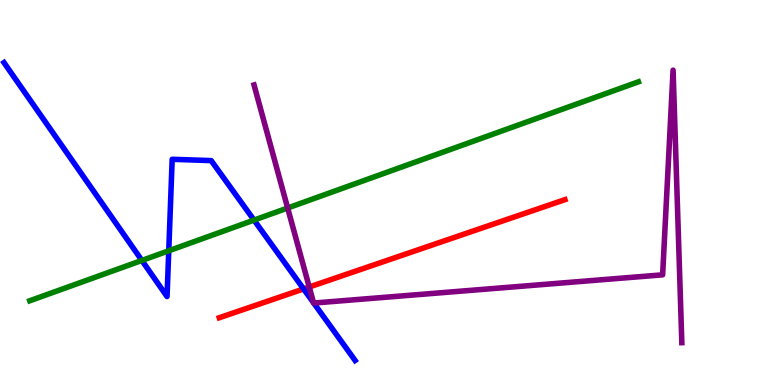[{'lines': ['blue', 'red'], 'intersections': [{'x': 3.92, 'y': 2.5}]}, {'lines': ['green', 'red'], 'intersections': []}, {'lines': ['purple', 'red'], 'intersections': [{'x': 3.99, 'y': 2.55}]}, {'lines': ['blue', 'green'], 'intersections': [{'x': 1.83, 'y': 3.24}, {'x': 2.18, 'y': 3.49}, {'x': 3.28, 'y': 4.28}]}, {'lines': ['blue', 'purple'], 'intersections': [{'x': 4.05, 'y': 2.14}, {'x': 4.05, 'y': 2.13}]}, {'lines': ['green', 'purple'], 'intersections': [{'x': 3.71, 'y': 4.6}]}]